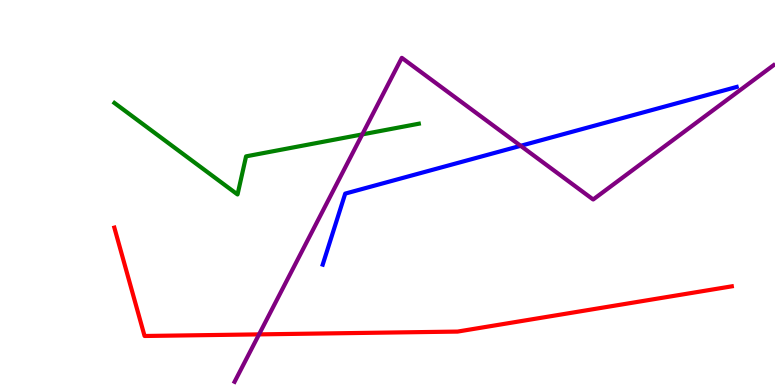[{'lines': ['blue', 'red'], 'intersections': []}, {'lines': ['green', 'red'], 'intersections': []}, {'lines': ['purple', 'red'], 'intersections': [{'x': 3.34, 'y': 1.31}]}, {'lines': ['blue', 'green'], 'intersections': []}, {'lines': ['blue', 'purple'], 'intersections': [{'x': 6.72, 'y': 6.21}]}, {'lines': ['green', 'purple'], 'intersections': [{'x': 4.67, 'y': 6.51}]}]